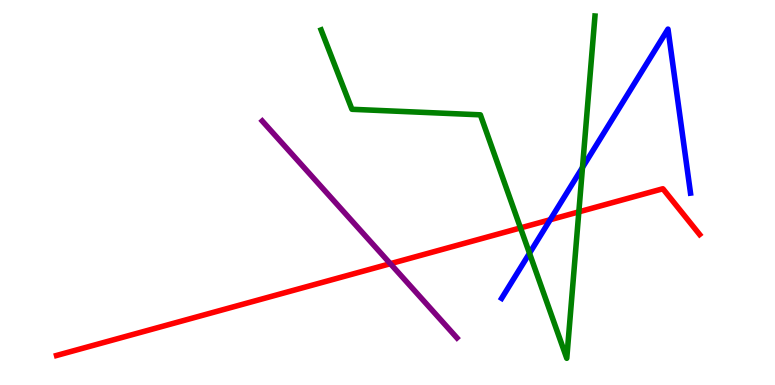[{'lines': ['blue', 'red'], 'intersections': [{'x': 7.1, 'y': 4.29}]}, {'lines': ['green', 'red'], 'intersections': [{'x': 6.72, 'y': 4.08}, {'x': 7.47, 'y': 4.5}]}, {'lines': ['purple', 'red'], 'intersections': [{'x': 5.04, 'y': 3.15}]}, {'lines': ['blue', 'green'], 'intersections': [{'x': 6.83, 'y': 3.42}, {'x': 7.52, 'y': 5.65}]}, {'lines': ['blue', 'purple'], 'intersections': []}, {'lines': ['green', 'purple'], 'intersections': []}]